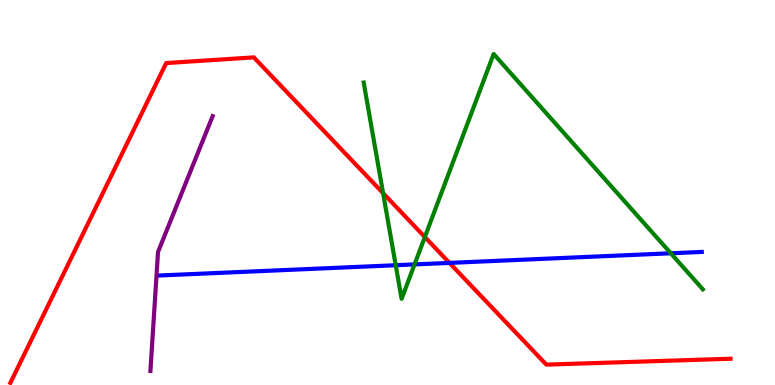[{'lines': ['blue', 'red'], 'intersections': [{'x': 5.8, 'y': 3.17}]}, {'lines': ['green', 'red'], 'intersections': [{'x': 4.94, 'y': 4.98}, {'x': 5.48, 'y': 3.84}]}, {'lines': ['purple', 'red'], 'intersections': []}, {'lines': ['blue', 'green'], 'intersections': [{'x': 5.11, 'y': 3.11}, {'x': 5.35, 'y': 3.13}, {'x': 8.66, 'y': 3.42}]}, {'lines': ['blue', 'purple'], 'intersections': []}, {'lines': ['green', 'purple'], 'intersections': []}]